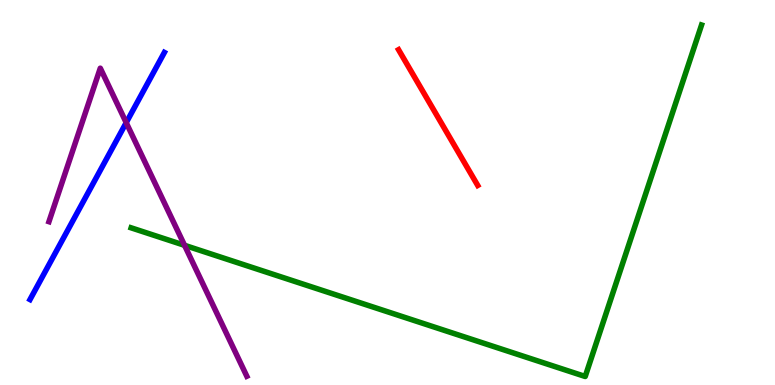[{'lines': ['blue', 'red'], 'intersections': []}, {'lines': ['green', 'red'], 'intersections': []}, {'lines': ['purple', 'red'], 'intersections': []}, {'lines': ['blue', 'green'], 'intersections': []}, {'lines': ['blue', 'purple'], 'intersections': [{'x': 1.63, 'y': 6.81}]}, {'lines': ['green', 'purple'], 'intersections': [{'x': 2.38, 'y': 3.63}]}]